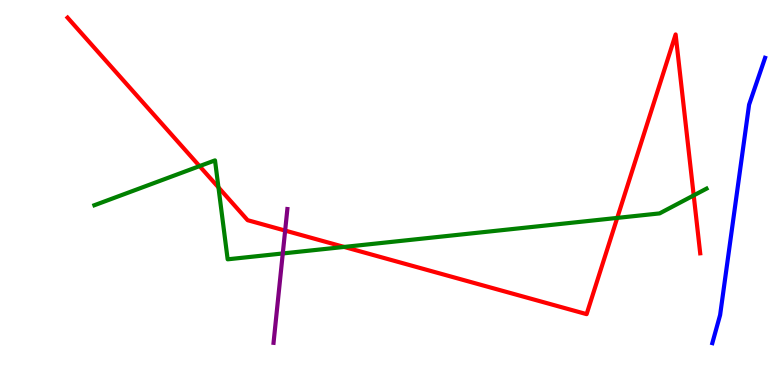[{'lines': ['blue', 'red'], 'intersections': []}, {'lines': ['green', 'red'], 'intersections': [{'x': 2.57, 'y': 5.69}, {'x': 2.82, 'y': 5.13}, {'x': 4.44, 'y': 3.59}, {'x': 7.96, 'y': 4.34}, {'x': 8.95, 'y': 4.92}]}, {'lines': ['purple', 'red'], 'intersections': [{'x': 3.68, 'y': 4.01}]}, {'lines': ['blue', 'green'], 'intersections': []}, {'lines': ['blue', 'purple'], 'intersections': []}, {'lines': ['green', 'purple'], 'intersections': [{'x': 3.65, 'y': 3.42}]}]